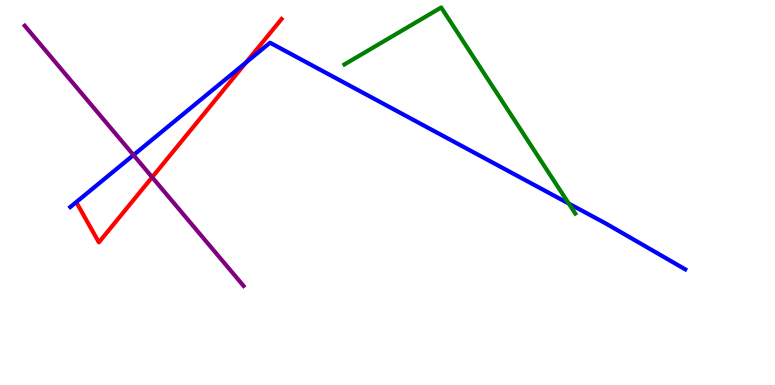[{'lines': ['blue', 'red'], 'intersections': [{'x': 3.17, 'y': 8.38}]}, {'lines': ['green', 'red'], 'intersections': []}, {'lines': ['purple', 'red'], 'intersections': [{'x': 1.96, 'y': 5.4}]}, {'lines': ['blue', 'green'], 'intersections': [{'x': 7.34, 'y': 4.71}]}, {'lines': ['blue', 'purple'], 'intersections': [{'x': 1.72, 'y': 5.97}]}, {'lines': ['green', 'purple'], 'intersections': []}]